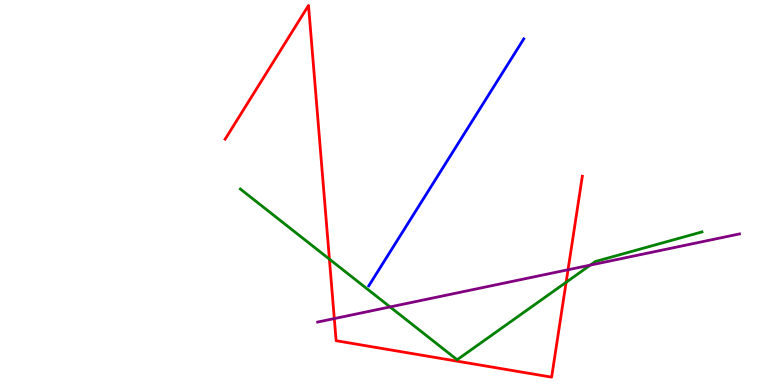[{'lines': ['blue', 'red'], 'intersections': []}, {'lines': ['green', 'red'], 'intersections': [{'x': 4.25, 'y': 3.27}, {'x': 7.3, 'y': 2.67}]}, {'lines': ['purple', 'red'], 'intersections': [{'x': 4.31, 'y': 1.73}, {'x': 7.33, 'y': 2.99}]}, {'lines': ['blue', 'green'], 'intersections': []}, {'lines': ['blue', 'purple'], 'intersections': []}, {'lines': ['green', 'purple'], 'intersections': [{'x': 5.03, 'y': 2.03}, {'x': 7.62, 'y': 3.11}]}]